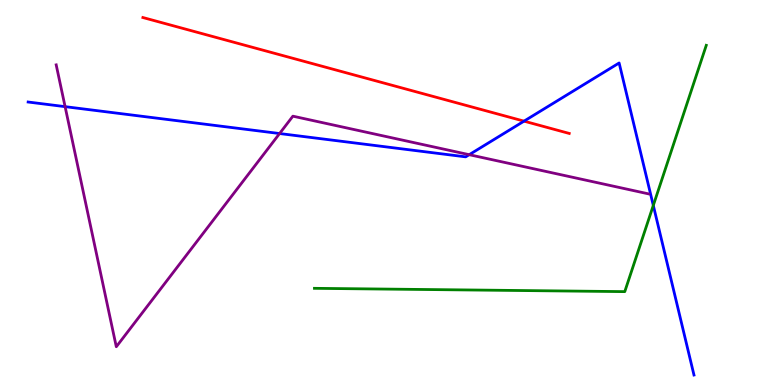[{'lines': ['blue', 'red'], 'intersections': [{'x': 6.76, 'y': 6.85}]}, {'lines': ['green', 'red'], 'intersections': []}, {'lines': ['purple', 'red'], 'intersections': []}, {'lines': ['blue', 'green'], 'intersections': [{'x': 8.43, 'y': 4.66}]}, {'lines': ['blue', 'purple'], 'intersections': [{'x': 0.84, 'y': 7.23}, {'x': 3.61, 'y': 6.53}, {'x': 6.05, 'y': 5.98}]}, {'lines': ['green', 'purple'], 'intersections': []}]